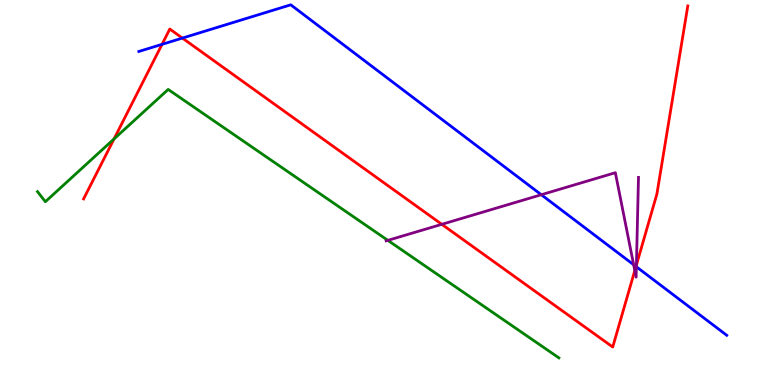[{'lines': ['blue', 'red'], 'intersections': [{'x': 2.09, 'y': 8.85}, {'x': 2.35, 'y': 9.01}, {'x': 8.21, 'y': 3.08}]}, {'lines': ['green', 'red'], 'intersections': [{'x': 1.47, 'y': 6.39}]}, {'lines': ['purple', 'red'], 'intersections': [{'x': 5.7, 'y': 4.17}, {'x': 8.19, 'y': 2.97}, {'x': 8.21, 'y': 3.12}]}, {'lines': ['blue', 'green'], 'intersections': []}, {'lines': ['blue', 'purple'], 'intersections': [{'x': 6.98, 'y': 4.94}, {'x': 8.18, 'y': 3.12}, {'x': 8.21, 'y': 3.07}]}, {'lines': ['green', 'purple'], 'intersections': [{'x': 5.0, 'y': 3.76}]}]